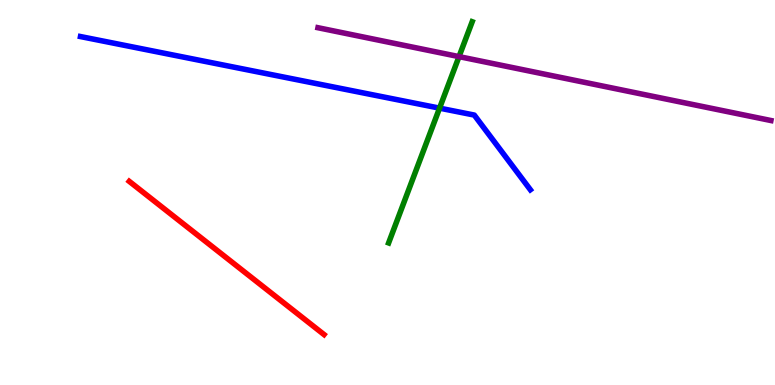[{'lines': ['blue', 'red'], 'intersections': []}, {'lines': ['green', 'red'], 'intersections': []}, {'lines': ['purple', 'red'], 'intersections': []}, {'lines': ['blue', 'green'], 'intersections': [{'x': 5.67, 'y': 7.19}]}, {'lines': ['blue', 'purple'], 'intersections': []}, {'lines': ['green', 'purple'], 'intersections': [{'x': 5.92, 'y': 8.53}]}]